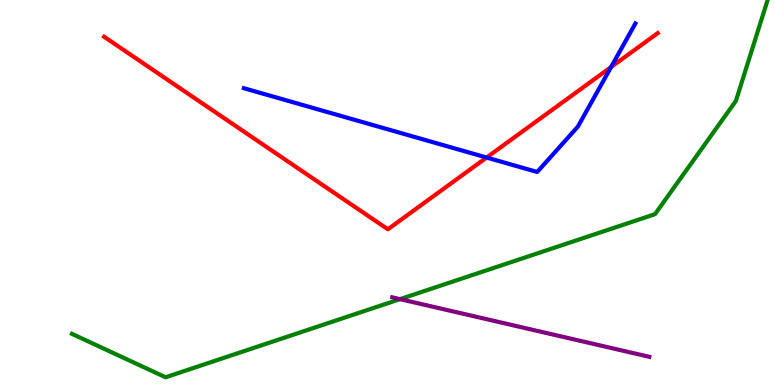[{'lines': ['blue', 'red'], 'intersections': [{'x': 6.28, 'y': 5.91}, {'x': 7.89, 'y': 8.26}]}, {'lines': ['green', 'red'], 'intersections': []}, {'lines': ['purple', 'red'], 'intersections': []}, {'lines': ['blue', 'green'], 'intersections': []}, {'lines': ['blue', 'purple'], 'intersections': []}, {'lines': ['green', 'purple'], 'intersections': [{'x': 5.16, 'y': 2.23}]}]